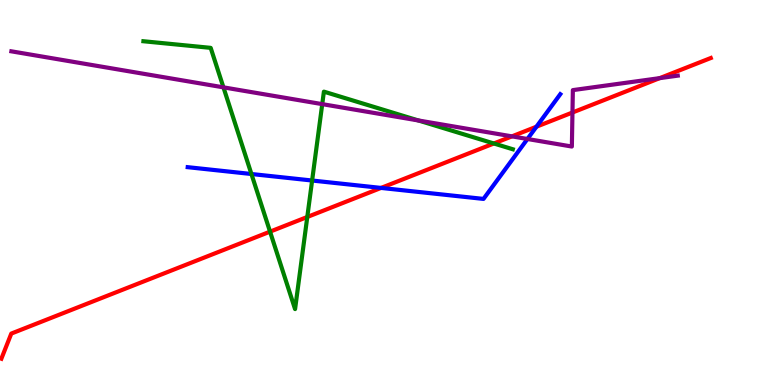[{'lines': ['blue', 'red'], 'intersections': [{'x': 4.92, 'y': 5.12}, {'x': 6.92, 'y': 6.71}]}, {'lines': ['green', 'red'], 'intersections': [{'x': 3.48, 'y': 3.98}, {'x': 3.96, 'y': 4.36}, {'x': 6.37, 'y': 6.27}]}, {'lines': ['purple', 'red'], 'intersections': [{'x': 6.61, 'y': 6.46}, {'x': 7.39, 'y': 7.08}, {'x': 8.51, 'y': 7.97}]}, {'lines': ['blue', 'green'], 'intersections': [{'x': 3.24, 'y': 5.48}, {'x': 4.03, 'y': 5.31}]}, {'lines': ['blue', 'purple'], 'intersections': [{'x': 6.81, 'y': 6.39}]}, {'lines': ['green', 'purple'], 'intersections': [{'x': 2.88, 'y': 7.73}, {'x': 4.16, 'y': 7.3}, {'x': 5.4, 'y': 6.87}]}]